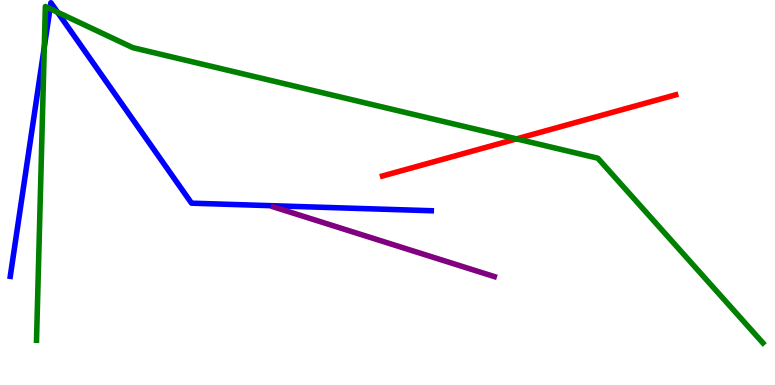[{'lines': ['blue', 'red'], 'intersections': []}, {'lines': ['green', 'red'], 'intersections': [{'x': 6.67, 'y': 6.39}]}, {'lines': ['purple', 'red'], 'intersections': []}, {'lines': ['blue', 'green'], 'intersections': [{'x': 0.571, 'y': 8.77}, {'x': 0.645, 'y': 9.77}, {'x': 0.742, 'y': 9.68}]}, {'lines': ['blue', 'purple'], 'intersections': []}, {'lines': ['green', 'purple'], 'intersections': []}]